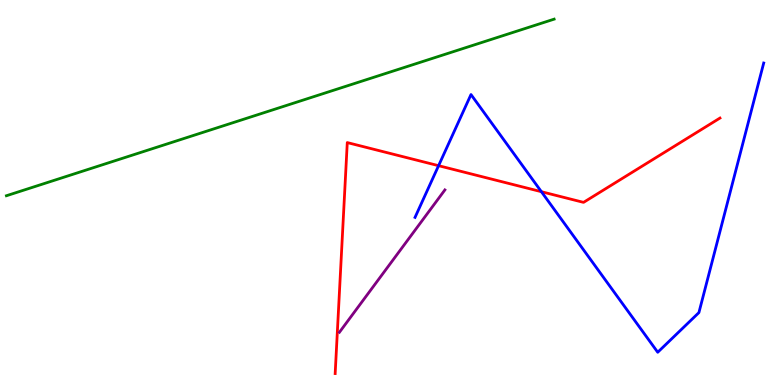[{'lines': ['blue', 'red'], 'intersections': [{'x': 5.66, 'y': 5.7}, {'x': 6.99, 'y': 5.02}]}, {'lines': ['green', 'red'], 'intersections': []}, {'lines': ['purple', 'red'], 'intersections': []}, {'lines': ['blue', 'green'], 'intersections': []}, {'lines': ['blue', 'purple'], 'intersections': []}, {'lines': ['green', 'purple'], 'intersections': []}]